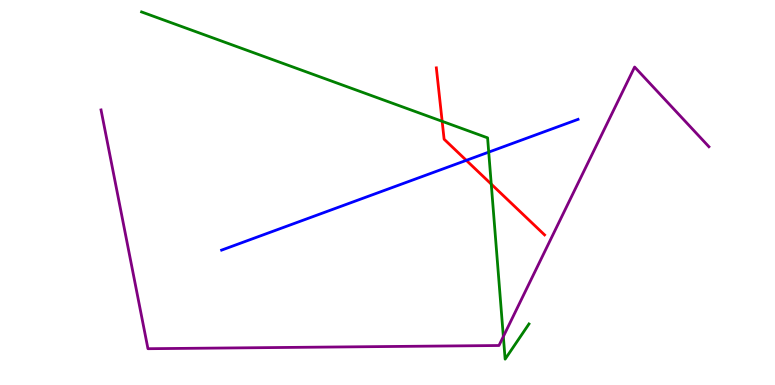[{'lines': ['blue', 'red'], 'intersections': [{'x': 6.02, 'y': 5.84}]}, {'lines': ['green', 'red'], 'intersections': [{'x': 5.71, 'y': 6.85}, {'x': 6.34, 'y': 5.22}]}, {'lines': ['purple', 'red'], 'intersections': []}, {'lines': ['blue', 'green'], 'intersections': [{'x': 6.31, 'y': 6.05}]}, {'lines': ['blue', 'purple'], 'intersections': []}, {'lines': ['green', 'purple'], 'intersections': [{'x': 6.49, 'y': 1.26}]}]